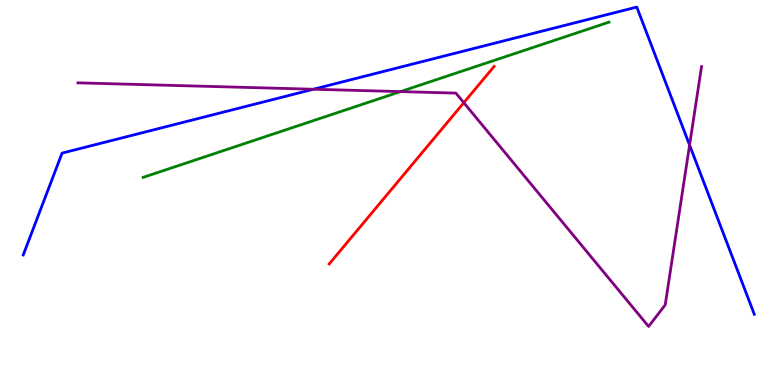[{'lines': ['blue', 'red'], 'intersections': []}, {'lines': ['green', 'red'], 'intersections': []}, {'lines': ['purple', 'red'], 'intersections': [{'x': 5.98, 'y': 7.33}]}, {'lines': ['blue', 'green'], 'intersections': []}, {'lines': ['blue', 'purple'], 'intersections': [{'x': 4.04, 'y': 7.68}, {'x': 8.9, 'y': 6.23}]}, {'lines': ['green', 'purple'], 'intersections': [{'x': 5.17, 'y': 7.62}]}]